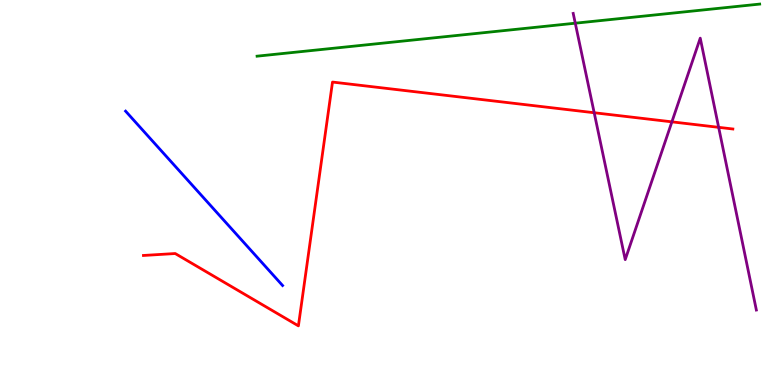[{'lines': ['blue', 'red'], 'intersections': []}, {'lines': ['green', 'red'], 'intersections': []}, {'lines': ['purple', 'red'], 'intersections': [{'x': 7.67, 'y': 7.07}, {'x': 8.67, 'y': 6.84}, {'x': 9.27, 'y': 6.69}]}, {'lines': ['blue', 'green'], 'intersections': []}, {'lines': ['blue', 'purple'], 'intersections': []}, {'lines': ['green', 'purple'], 'intersections': [{'x': 7.42, 'y': 9.4}]}]